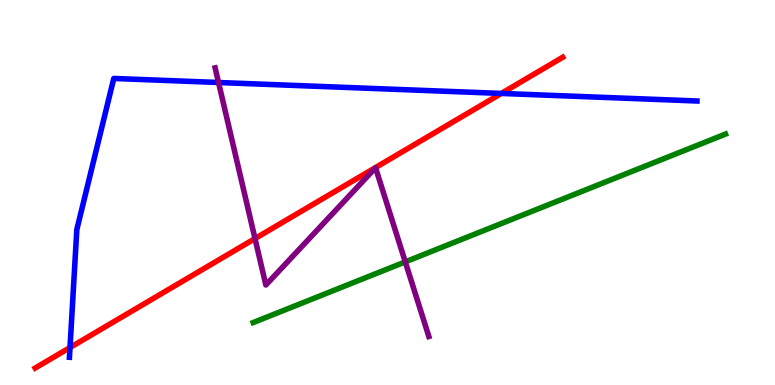[{'lines': ['blue', 'red'], 'intersections': [{'x': 0.903, 'y': 0.973}, {'x': 6.47, 'y': 7.57}]}, {'lines': ['green', 'red'], 'intersections': []}, {'lines': ['purple', 'red'], 'intersections': [{'x': 3.29, 'y': 3.8}]}, {'lines': ['blue', 'green'], 'intersections': []}, {'lines': ['blue', 'purple'], 'intersections': [{'x': 2.82, 'y': 7.86}]}, {'lines': ['green', 'purple'], 'intersections': [{'x': 5.23, 'y': 3.2}]}]